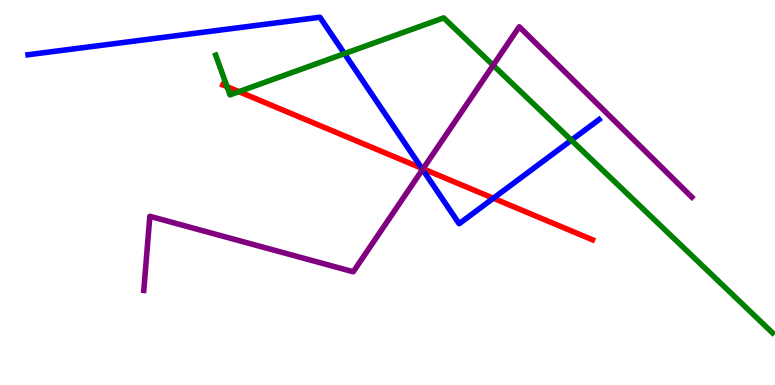[{'lines': ['blue', 'red'], 'intersections': [{'x': 5.44, 'y': 5.63}, {'x': 6.37, 'y': 4.85}]}, {'lines': ['green', 'red'], 'intersections': [{'x': 2.93, 'y': 7.75}, {'x': 3.08, 'y': 7.62}]}, {'lines': ['purple', 'red'], 'intersections': [{'x': 5.46, 'y': 5.62}]}, {'lines': ['blue', 'green'], 'intersections': [{'x': 4.44, 'y': 8.61}, {'x': 7.37, 'y': 6.36}]}, {'lines': ['blue', 'purple'], 'intersections': [{'x': 5.45, 'y': 5.6}]}, {'lines': ['green', 'purple'], 'intersections': [{'x': 6.36, 'y': 8.3}]}]